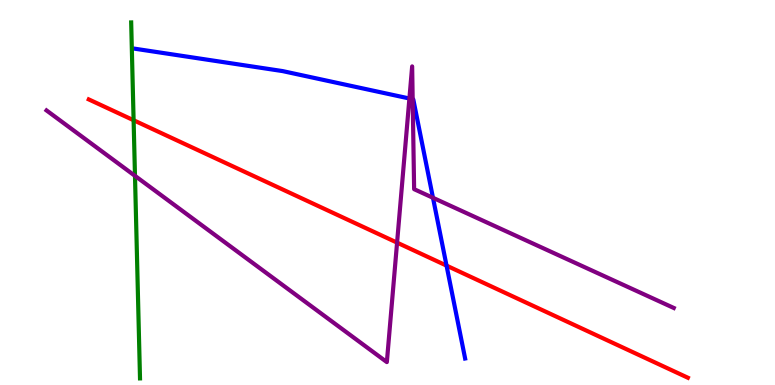[{'lines': ['blue', 'red'], 'intersections': [{'x': 5.76, 'y': 3.1}]}, {'lines': ['green', 'red'], 'intersections': [{'x': 1.72, 'y': 6.88}]}, {'lines': ['purple', 'red'], 'intersections': [{'x': 5.12, 'y': 3.7}]}, {'lines': ['blue', 'green'], 'intersections': []}, {'lines': ['blue', 'purple'], 'intersections': [{'x': 5.28, 'y': 7.44}, {'x': 5.32, 'y': 7.42}, {'x': 5.59, 'y': 4.86}]}, {'lines': ['green', 'purple'], 'intersections': [{'x': 1.74, 'y': 5.43}]}]